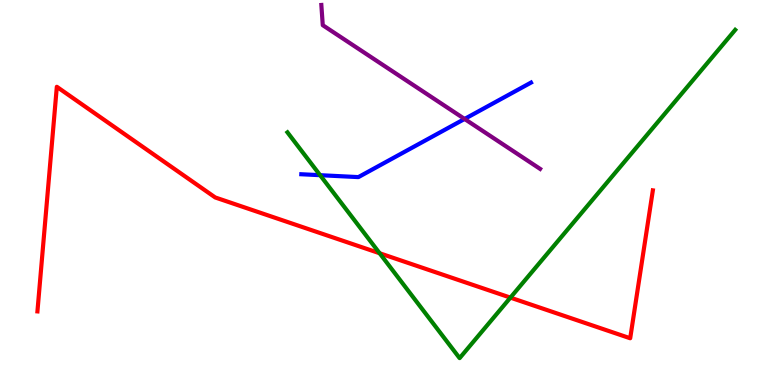[{'lines': ['blue', 'red'], 'intersections': []}, {'lines': ['green', 'red'], 'intersections': [{'x': 4.9, 'y': 3.42}, {'x': 6.59, 'y': 2.27}]}, {'lines': ['purple', 'red'], 'intersections': []}, {'lines': ['blue', 'green'], 'intersections': [{'x': 4.13, 'y': 5.45}]}, {'lines': ['blue', 'purple'], 'intersections': [{'x': 5.99, 'y': 6.91}]}, {'lines': ['green', 'purple'], 'intersections': []}]